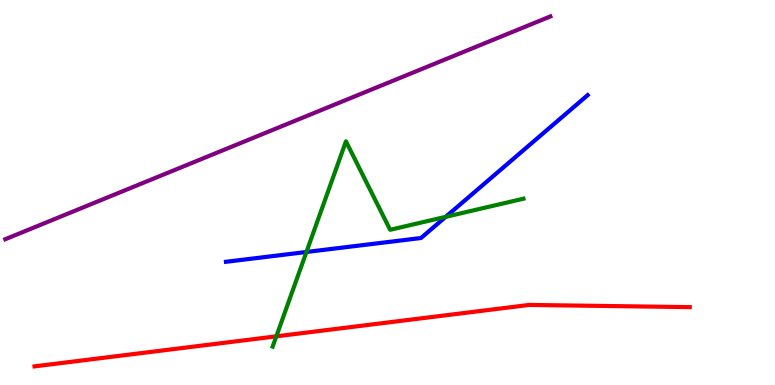[{'lines': ['blue', 'red'], 'intersections': []}, {'lines': ['green', 'red'], 'intersections': [{'x': 3.57, 'y': 1.26}]}, {'lines': ['purple', 'red'], 'intersections': []}, {'lines': ['blue', 'green'], 'intersections': [{'x': 3.95, 'y': 3.45}, {'x': 5.75, 'y': 4.37}]}, {'lines': ['blue', 'purple'], 'intersections': []}, {'lines': ['green', 'purple'], 'intersections': []}]